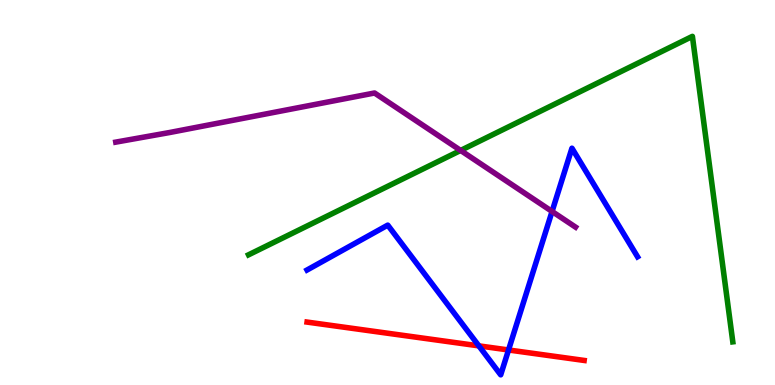[{'lines': ['blue', 'red'], 'intersections': [{'x': 6.18, 'y': 1.02}, {'x': 6.56, 'y': 0.91}]}, {'lines': ['green', 'red'], 'intersections': []}, {'lines': ['purple', 'red'], 'intersections': []}, {'lines': ['blue', 'green'], 'intersections': []}, {'lines': ['blue', 'purple'], 'intersections': [{'x': 7.12, 'y': 4.51}]}, {'lines': ['green', 'purple'], 'intersections': [{'x': 5.94, 'y': 6.09}]}]